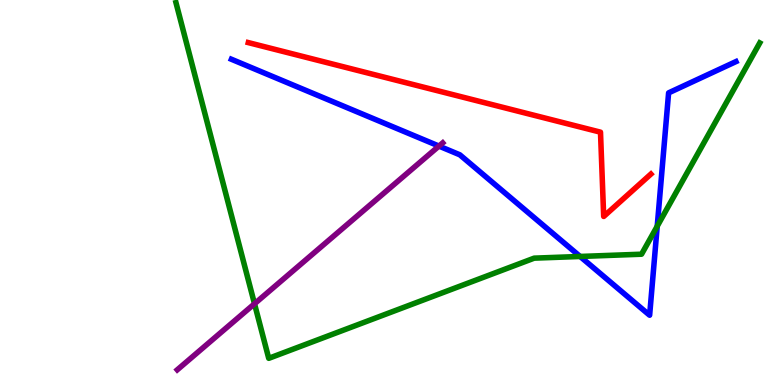[{'lines': ['blue', 'red'], 'intersections': []}, {'lines': ['green', 'red'], 'intersections': []}, {'lines': ['purple', 'red'], 'intersections': []}, {'lines': ['blue', 'green'], 'intersections': [{'x': 7.49, 'y': 3.34}, {'x': 8.48, 'y': 4.12}]}, {'lines': ['blue', 'purple'], 'intersections': [{'x': 5.66, 'y': 6.21}]}, {'lines': ['green', 'purple'], 'intersections': [{'x': 3.28, 'y': 2.11}]}]